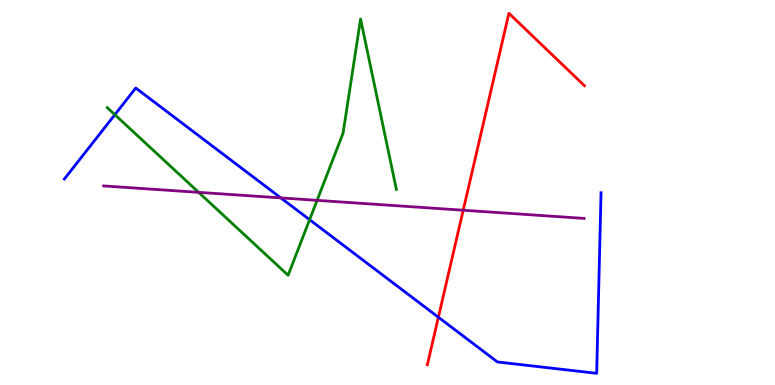[{'lines': ['blue', 'red'], 'intersections': [{'x': 5.66, 'y': 1.76}]}, {'lines': ['green', 'red'], 'intersections': []}, {'lines': ['purple', 'red'], 'intersections': [{'x': 5.98, 'y': 4.54}]}, {'lines': ['blue', 'green'], 'intersections': [{'x': 1.48, 'y': 7.02}, {'x': 3.99, 'y': 4.29}]}, {'lines': ['blue', 'purple'], 'intersections': [{'x': 3.62, 'y': 4.86}]}, {'lines': ['green', 'purple'], 'intersections': [{'x': 2.56, 'y': 5.0}, {'x': 4.09, 'y': 4.8}]}]